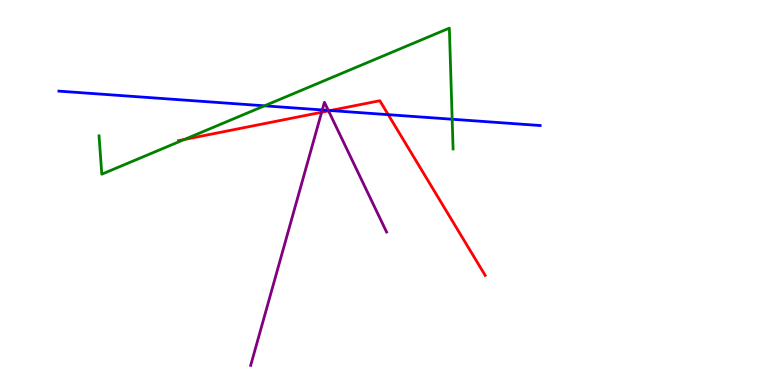[{'lines': ['blue', 'red'], 'intersections': [{'x': 4.26, 'y': 7.13}, {'x': 5.01, 'y': 7.02}]}, {'lines': ['green', 'red'], 'intersections': [{'x': 2.38, 'y': 6.38}]}, {'lines': ['purple', 'red'], 'intersections': [{'x': 4.15, 'y': 7.08}, {'x': 4.24, 'y': 7.12}]}, {'lines': ['blue', 'green'], 'intersections': [{'x': 3.41, 'y': 7.25}, {'x': 5.83, 'y': 6.9}]}, {'lines': ['blue', 'purple'], 'intersections': [{'x': 4.16, 'y': 7.14}, {'x': 4.24, 'y': 7.13}]}, {'lines': ['green', 'purple'], 'intersections': []}]